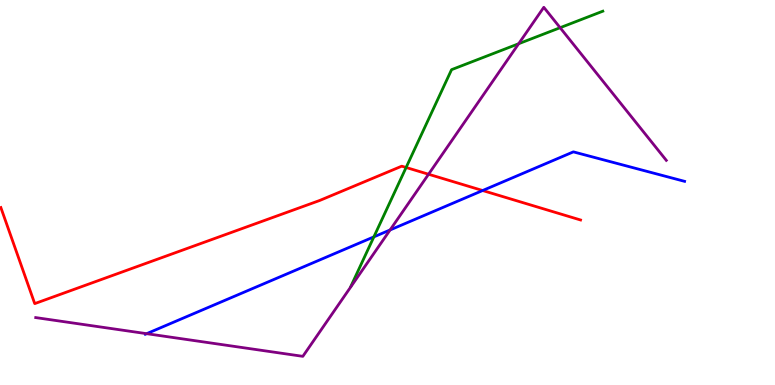[{'lines': ['blue', 'red'], 'intersections': [{'x': 6.23, 'y': 5.05}]}, {'lines': ['green', 'red'], 'intersections': [{'x': 5.24, 'y': 5.65}]}, {'lines': ['purple', 'red'], 'intersections': [{'x': 5.53, 'y': 5.47}]}, {'lines': ['blue', 'green'], 'intersections': [{'x': 4.82, 'y': 3.85}]}, {'lines': ['blue', 'purple'], 'intersections': [{'x': 1.89, 'y': 1.33}, {'x': 5.03, 'y': 4.03}]}, {'lines': ['green', 'purple'], 'intersections': [{'x': 6.69, 'y': 8.86}, {'x': 7.23, 'y': 9.28}]}]